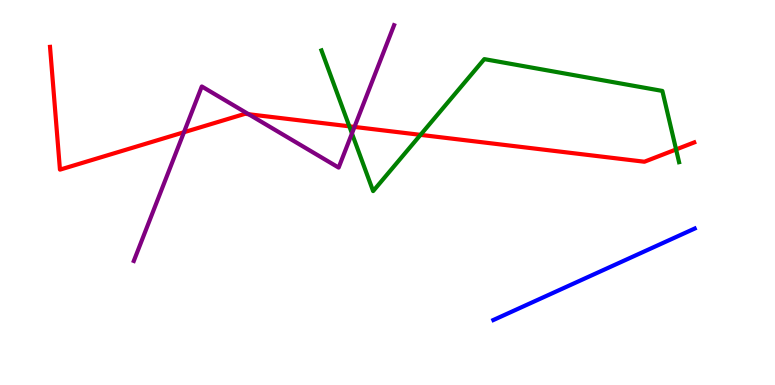[{'lines': ['blue', 'red'], 'intersections': []}, {'lines': ['green', 'red'], 'intersections': [{'x': 4.51, 'y': 6.72}, {'x': 5.43, 'y': 6.5}, {'x': 8.72, 'y': 6.12}]}, {'lines': ['purple', 'red'], 'intersections': [{'x': 2.37, 'y': 6.57}, {'x': 3.21, 'y': 7.03}, {'x': 4.57, 'y': 6.7}]}, {'lines': ['blue', 'green'], 'intersections': []}, {'lines': ['blue', 'purple'], 'intersections': []}, {'lines': ['green', 'purple'], 'intersections': [{'x': 4.54, 'y': 6.53}]}]